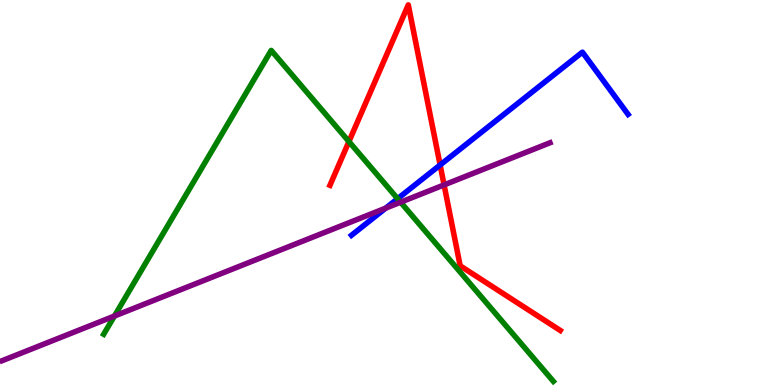[{'lines': ['blue', 'red'], 'intersections': [{'x': 5.68, 'y': 5.71}]}, {'lines': ['green', 'red'], 'intersections': [{'x': 4.5, 'y': 6.32}]}, {'lines': ['purple', 'red'], 'intersections': [{'x': 5.73, 'y': 5.2}]}, {'lines': ['blue', 'green'], 'intersections': [{'x': 5.13, 'y': 4.84}]}, {'lines': ['blue', 'purple'], 'intersections': [{'x': 4.98, 'y': 4.59}]}, {'lines': ['green', 'purple'], 'intersections': [{'x': 1.48, 'y': 1.79}, {'x': 5.17, 'y': 4.75}]}]